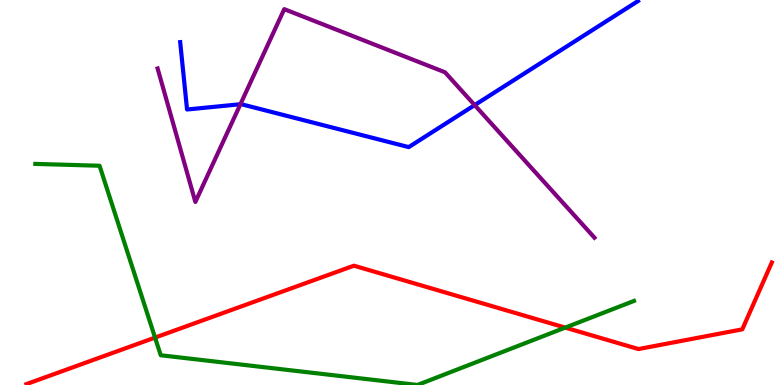[{'lines': ['blue', 'red'], 'intersections': []}, {'lines': ['green', 'red'], 'intersections': [{'x': 2.0, 'y': 1.23}, {'x': 7.29, 'y': 1.49}]}, {'lines': ['purple', 'red'], 'intersections': []}, {'lines': ['blue', 'green'], 'intersections': []}, {'lines': ['blue', 'purple'], 'intersections': [{'x': 3.1, 'y': 7.29}, {'x': 6.12, 'y': 7.27}]}, {'lines': ['green', 'purple'], 'intersections': []}]